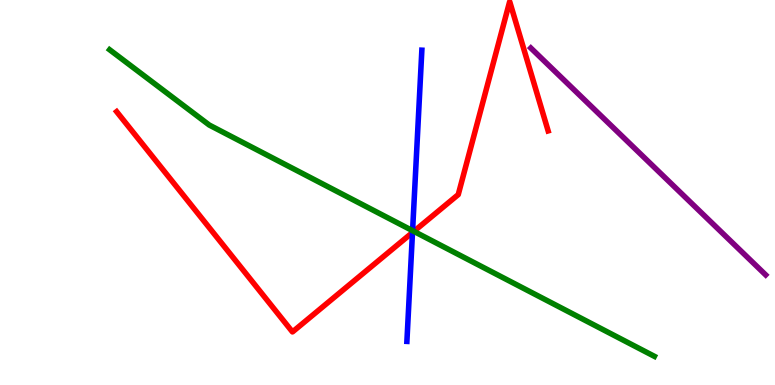[{'lines': ['blue', 'red'], 'intersections': [{'x': 5.32, 'y': 3.96}]}, {'lines': ['green', 'red'], 'intersections': [{'x': 5.34, 'y': 3.99}]}, {'lines': ['purple', 'red'], 'intersections': []}, {'lines': ['blue', 'green'], 'intersections': [{'x': 5.32, 'y': 4.01}]}, {'lines': ['blue', 'purple'], 'intersections': []}, {'lines': ['green', 'purple'], 'intersections': []}]